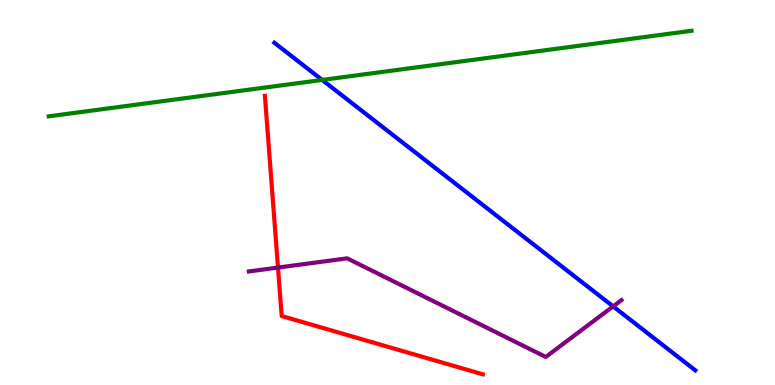[{'lines': ['blue', 'red'], 'intersections': []}, {'lines': ['green', 'red'], 'intersections': []}, {'lines': ['purple', 'red'], 'intersections': [{'x': 3.59, 'y': 3.05}]}, {'lines': ['blue', 'green'], 'intersections': [{'x': 4.16, 'y': 7.92}]}, {'lines': ['blue', 'purple'], 'intersections': [{'x': 7.91, 'y': 2.04}]}, {'lines': ['green', 'purple'], 'intersections': []}]